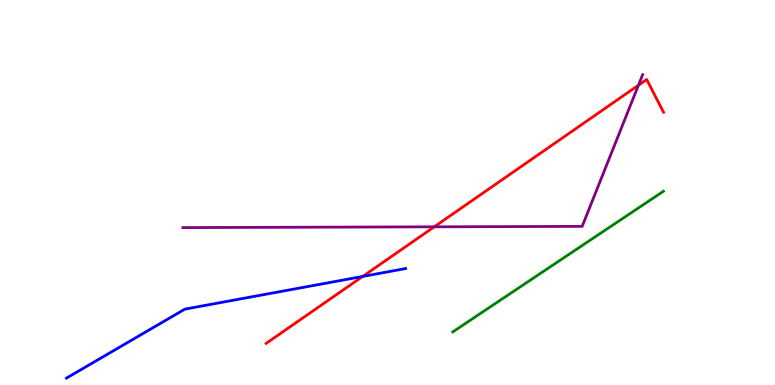[{'lines': ['blue', 'red'], 'intersections': [{'x': 4.68, 'y': 2.82}]}, {'lines': ['green', 'red'], 'intersections': []}, {'lines': ['purple', 'red'], 'intersections': [{'x': 5.6, 'y': 4.11}, {'x': 8.24, 'y': 7.79}]}, {'lines': ['blue', 'green'], 'intersections': []}, {'lines': ['blue', 'purple'], 'intersections': []}, {'lines': ['green', 'purple'], 'intersections': []}]